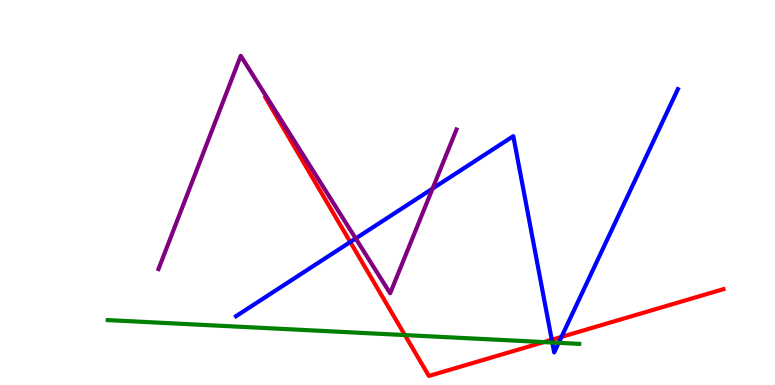[{'lines': ['blue', 'red'], 'intersections': [{'x': 4.52, 'y': 3.71}, {'x': 7.12, 'y': 1.18}, {'x': 7.24, 'y': 1.25}]}, {'lines': ['green', 'red'], 'intersections': [{'x': 5.22, 'y': 1.3}, {'x': 7.02, 'y': 1.11}]}, {'lines': ['purple', 'red'], 'intersections': []}, {'lines': ['blue', 'green'], 'intersections': [{'x': 7.13, 'y': 1.1}, {'x': 7.21, 'y': 1.1}]}, {'lines': ['blue', 'purple'], 'intersections': [{'x': 4.59, 'y': 3.81}, {'x': 5.58, 'y': 5.1}]}, {'lines': ['green', 'purple'], 'intersections': []}]